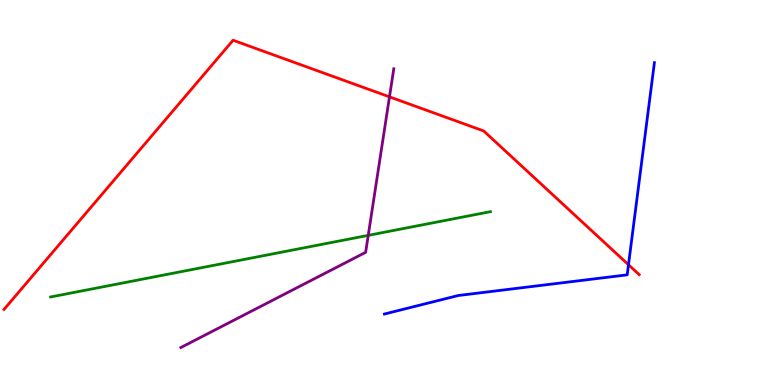[{'lines': ['blue', 'red'], 'intersections': [{'x': 8.11, 'y': 3.12}]}, {'lines': ['green', 'red'], 'intersections': []}, {'lines': ['purple', 'red'], 'intersections': [{'x': 5.03, 'y': 7.48}]}, {'lines': ['blue', 'green'], 'intersections': []}, {'lines': ['blue', 'purple'], 'intersections': []}, {'lines': ['green', 'purple'], 'intersections': [{'x': 4.75, 'y': 3.89}]}]